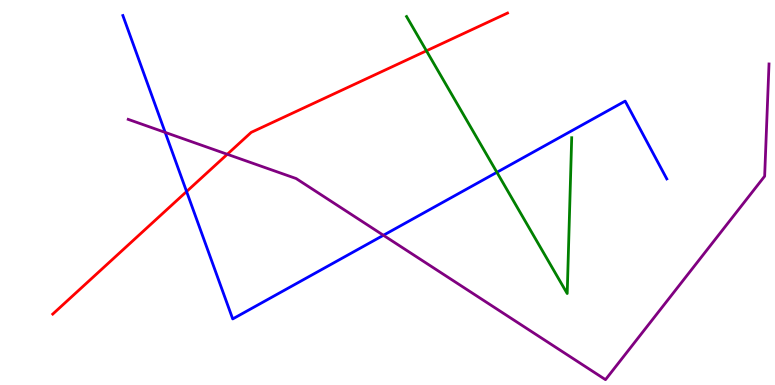[{'lines': ['blue', 'red'], 'intersections': [{'x': 2.41, 'y': 5.02}]}, {'lines': ['green', 'red'], 'intersections': [{'x': 5.5, 'y': 8.68}]}, {'lines': ['purple', 'red'], 'intersections': [{'x': 2.93, 'y': 5.99}]}, {'lines': ['blue', 'green'], 'intersections': [{'x': 6.41, 'y': 5.52}]}, {'lines': ['blue', 'purple'], 'intersections': [{'x': 2.13, 'y': 6.56}, {'x': 4.95, 'y': 3.89}]}, {'lines': ['green', 'purple'], 'intersections': []}]